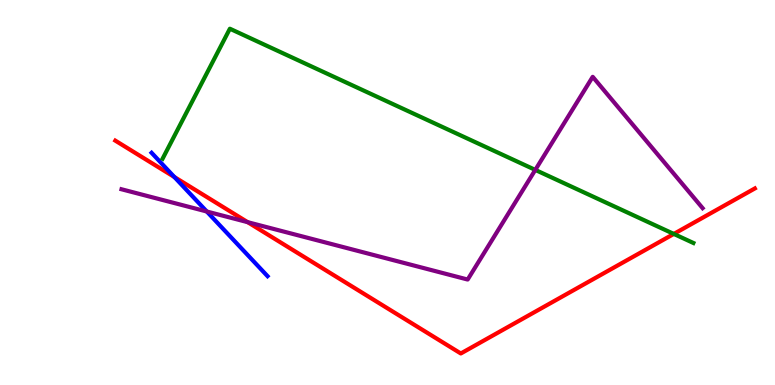[{'lines': ['blue', 'red'], 'intersections': [{'x': 2.25, 'y': 5.4}]}, {'lines': ['green', 'red'], 'intersections': [{'x': 8.69, 'y': 3.92}]}, {'lines': ['purple', 'red'], 'intersections': [{'x': 3.2, 'y': 4.23}]}, {'lines': ['blue', 'green'], 'intersections': []}, {'lines': ['blue', 'purple'], 'intersections': [{'x': 2.67, 'y': 4.51}]}, {'lines': ['green', 'purple'], 'intersections': [{'x': 6.91, 'y': 5.59}]}]